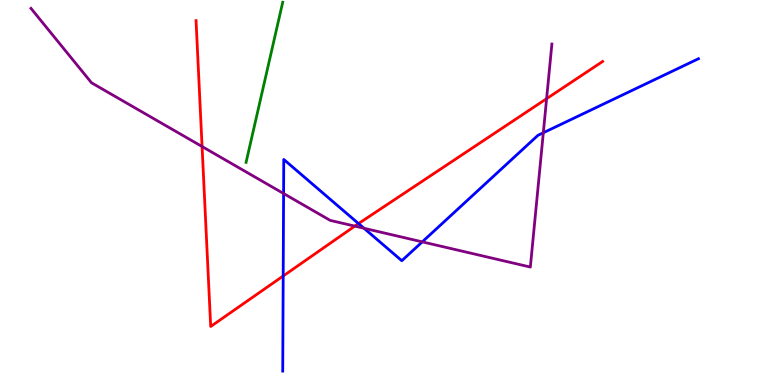[{'lines': ['blue', 'red'], 'intersections': [{'x': 3.65, 'y': 2.83}, {'x': 4.63, 'y': 4.19}]}, {'lines': ['green', 'red'], 'intersections': []}, {'lines': ['purple', 'red'], 'intersections': [{'x': 2.61, 'y': 6.19}, {'x': 4.58, 'y': 4.13}, {'x': 7.05, 'y': 7.44}]}, {'lines': ['blue', 'green'], 'intersections': []}, {'lines': ['blue', 'purple'], 'intersections': [{'x': 3.66, 'y': 4.97}, {'x': 4.7, 'y': 4.07}, {'x': 5.45, 'y': 3.72}, {'x': 7.01, 'y': 6.55}]}, {'lines': ['green', 'purple'], 'intersections': []}]